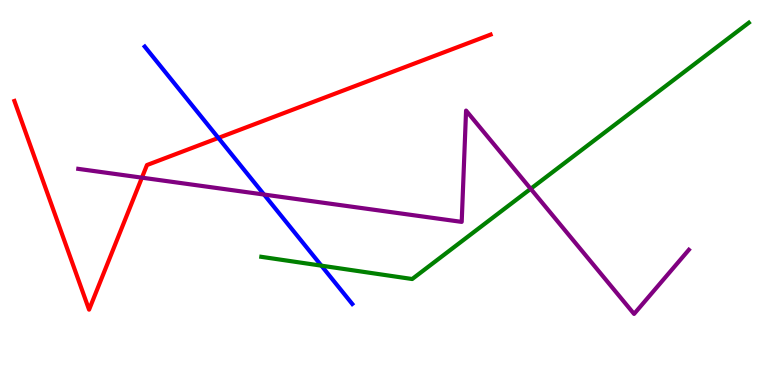[{'lines': ['blue', 'red'], 'intersections': [{'x': 2.82, 'y': 6.42}]}, {'lines': ['green', 'red'], 'intersections': []}, {'lines': ['purple', 'red'], 'intersections': [{'x': 1.83, 'y': 5.39}]}, {'lines': ['blue', 'green'], 'intersections': [{'x': 4.15, 'y': 3.1}]}, {'lines': ['blue', 'purple'], 'intersections': [{'x': 3.41, 'y': 4.95}]}, {'lines': ['green', 'purple'], 'intersections': [{'x': 6.85, 'y': 5.1}]}]